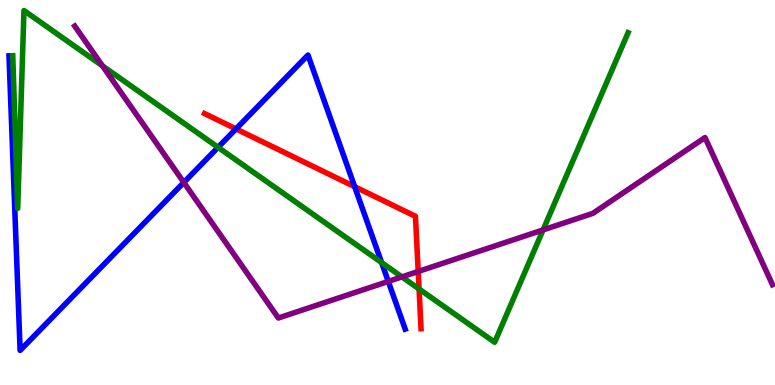[{'lines': ['blue', 'red'], 'intersections': [{'x': 3.05, 'y': 6.65}, {'x': 4.58, 'y': 5.15}]}, {'lines': ['green', 'red'], 'intersections': [{'x': 5.41, 'y': 2.49}]}, {'lines': ['purple', 'red'], 'intersections': [{'x': 5.4, 'y': 2.95}]}, {'lines': ['blue', 'green'], 'intersections': [{'x': 2.81, 'y': 6.17}, {'x': 4.92, 'y': 3.18}]}, {'lines': ['blue', 'purple'], 'intersections': [{'x': 2.37, 'y': 5.26}, {'x': 5.01, 'y': 2.69}]}, {'lines': ['green', 'purple'], 'intersections': [{'x': 1.32, 'y': 8.29}, {'x': 5.19, 'y': 2.81}, {'x': 7.01, 'y': 4.03}]}]